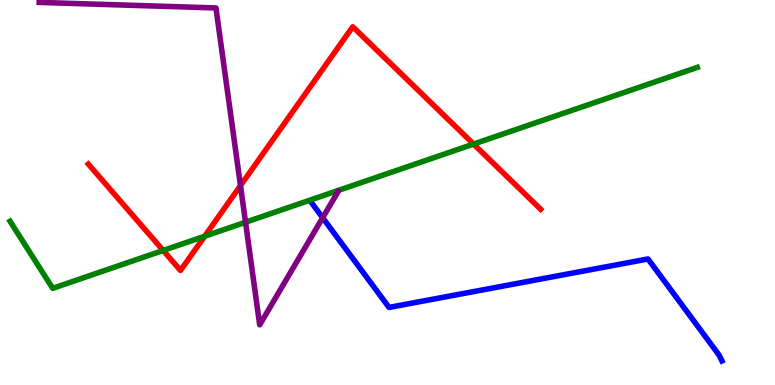[{'lines': ['blue', 'red'], 'intersections': []}, {'lines': ['green', 'red'], 'intersections': [{'x': 2.11, 'y': 3.49}, {'x': 2.64, 'y': 3.86}, {'x': 6.11, 'y': 6.26}]}, {'lines': ['purple', 'red'], 'intersections': [{'x': 3.1, 'y': 5.18}]}, {'lines': ['blue', 'green'], 'intersections': []}, {'lines': ['blue', 'purple'], 'intersections': [{'x': 4.16, 'y': 4.34}]}, {'lines': ['green', 'purple'], 'intersections': [{'x': 3.17, 'y': 4.23}]}]